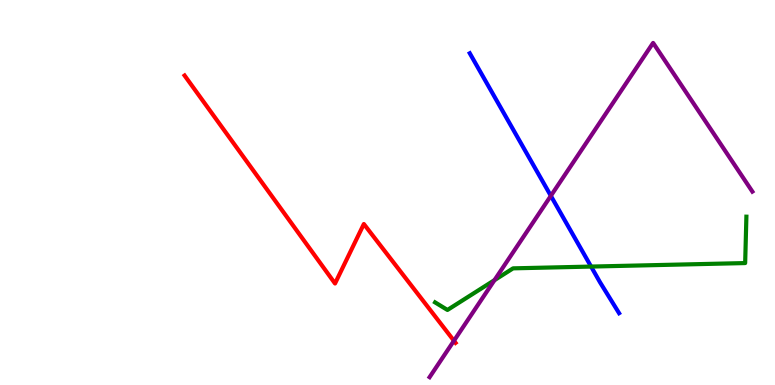[{'lines': ['blue', 'red'], 'intersections': []}, {'lines': ['green', 'red'], 'intersections': []}, {'lines': ['purple', 'red'], 'intersections': [{'x': 5.86, 'y': 1.15}]}, {'lines': ['blue', 'green'], 'intersections': [{'x': 7.63, 'y': 3.08}]}, {'lines': ['blue', 'purple'], 'intersections': [{'x': 7.11, 'y': 4.91}]}, {'lines': ['green', 'purple'], 'intersections': [{'x': 6.38, 'y': 2.72}]}]